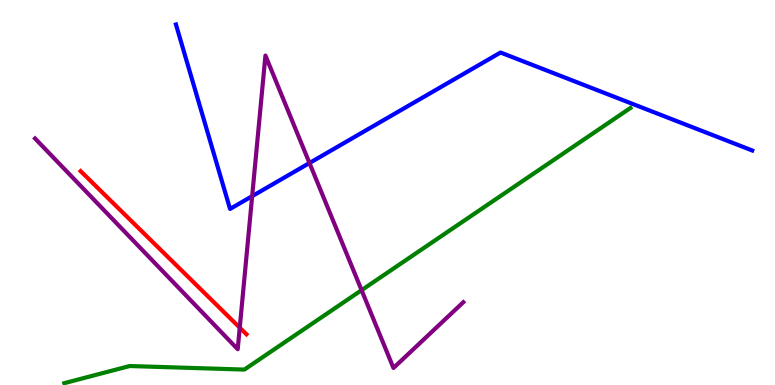[{'lines': ['blue', 'red'], 'intersections': []}, {'lines': ['green', 'red'], 'intersections': []}, {'lines': ['purple', 'red'], 'intersections': [{'x': 3.09, 'y': 1.49}]}, {'lines': ['blue', 'green'], 'intersections': []}, {'lines': ['blue', 'purple'], 'intersections': [{'x': 3.25, 'y': 4.9}, {'x': 3.99, 'y': 5.77}]}, {'lines': ['green', 'purple'], 'intersections': [{'x': 4.67, 'y': 2.46}]}]